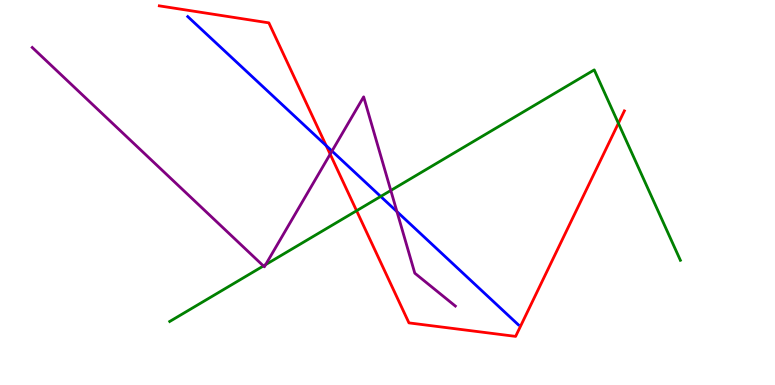[{'lines': ['blue', 'red'], 'intersections': [{'x': 4.21, 'y': 6.22}]}, {'lines': ['green', 'red'], 'intersections': [{'x': 4.6, 'y': 4.53}, {'x': 7.98, 'y': 6.8}]}, {'lines': ['purple', 'red'], 'intersections': [{'x': 4.26, 'y': 6.0}]}, {'lines': ['blue', 'green'], 'intersections': [{'x': 4.91, 'y': 4.9}]}, {'lines': ['blue', 'purple'], 'intersections': [{'x': 4.28, 'y': 6.08}, {'x': 5.12, 'y': 4.5}]}, {'lines': ['green', 'purple'], 'intersections': [{'x': 3.4, 'y': 3.09}, {'x': 3.43, 'y': 3.13}, {'x': 5.04, 'y': 5.05}]}]